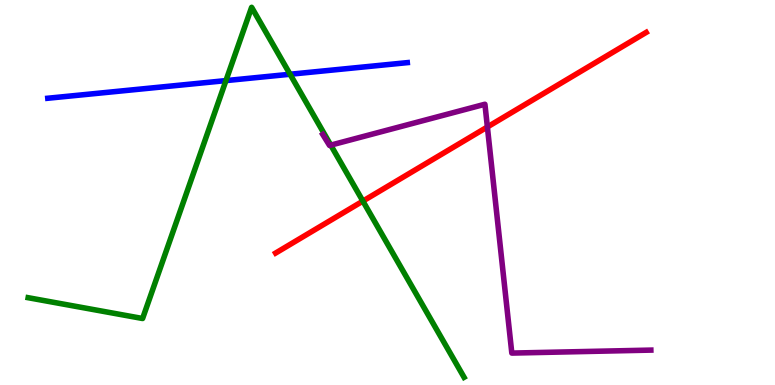[{'lines': ['blue', 'red'], 'intersections': []}, {'lines': ['green', 'red'], 'intersections': [{'x': 4.68, 'y': 4.78}]}, {'lines': ['purple', 'red'], 'intersections': [{'x': 6.29, 'y': 6.7}]}, {'lines': ['blue', 'green'], 'intersections': [{'x': 2.92, 'y': 7.91}, {'x': 3.74, 'y': 8.07}]}, {'lines': ['blue', 'purple'], 'intersections': []}, {'lines': ['green', 'purple'], 'intersections': [{'x': 4.27, 'y': 6.23}]}]